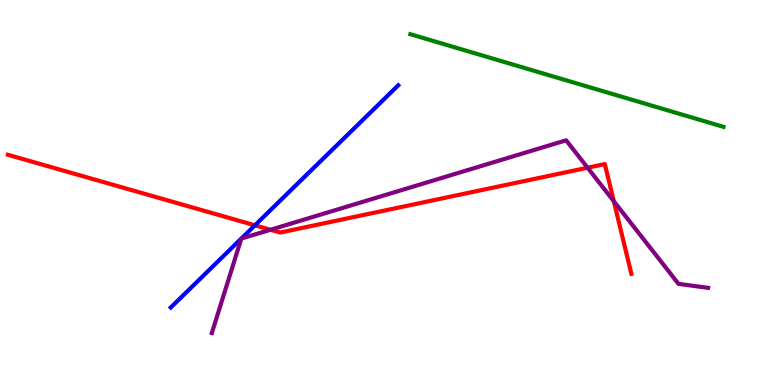[{'lines': ['blue', 'red'], 'intersections': [{'x': 3.29, 'y': 4.15}]}, {'lines': ['green', 'red'], 'intersections': []}, {'lines': ['purple', 'red'], 'intersections': [{'x': 3.49, 'y': 4.03}, {'x': 7.58, 'y': 5.64}, {'x': 7.92, 'y': 4.77}]}, {'lines': ['blue', 'green'], 'intersections': []}, {'lines': ['blue', 'purple'], 'intersections': [{'x': 3.11, 'y': 3.8}, {'x': 3.11, 'y': 3.8}]}, {'lines': ['green', 'purple'], 'intersections': []}]